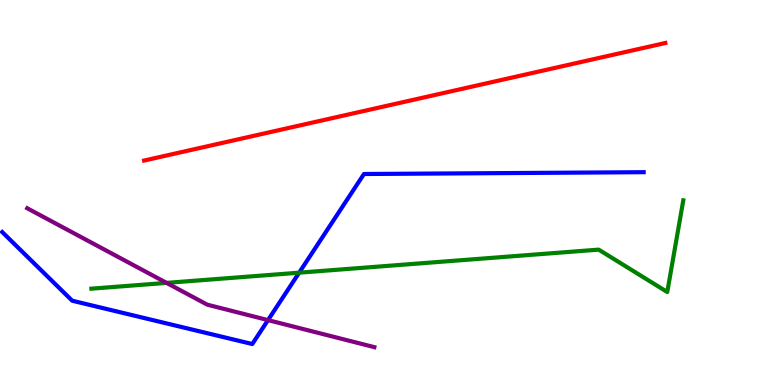[{'lines': ['blue', 'red'], 'intersections': []}, {'lines': ['green', 'red'], 'intersections': []}, {'lines': ['purple', 'red'], 'intersections': []}, {'lines': ['blue', 'green'], 'intersections': [{'x': 3.86, 'y': 2.92}]}, {'lines': ['blue', 'purple'], 'intersections': [{'x': 3.46, 'y': 1.69}]}, {'lines': ['green', 'purple'], 'intersections': [{'x': 2.15, 'y': 2.65}]}]